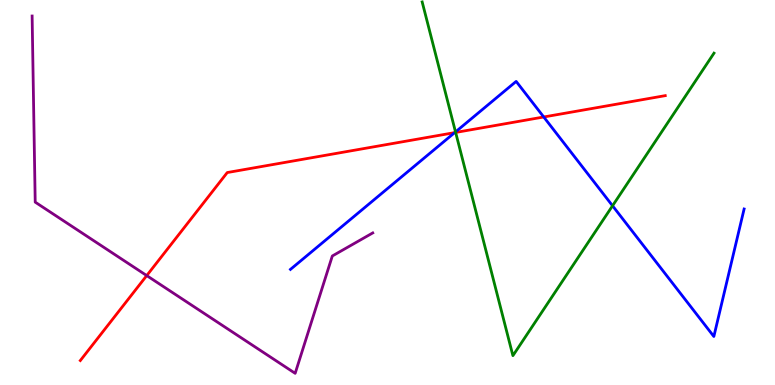[{'lines': ['blue', 'red'], 'intersections': [{'x': 5.87, 'y': 6.56}, {'x': 7.02, 'y': 6.96}]}, {'lines': ['green', 'red'], 'intersections': [{'x': 5.88, 'y': 6.56}]}, {'lines': ['purple', 'red'], 'intersections': [{'x': 1.89, 'y': 2.84}]}, {'lines': ['blue', 'green'], 'intersections': [{'x': 5.88, 'y': 6.57}, {'x': 7.9, 'y': 4.66}]}, {'lines': ['blue', 'purple'], 'intersections': []}, {'lines': ['green', 'purple'], 'intersections': []}]